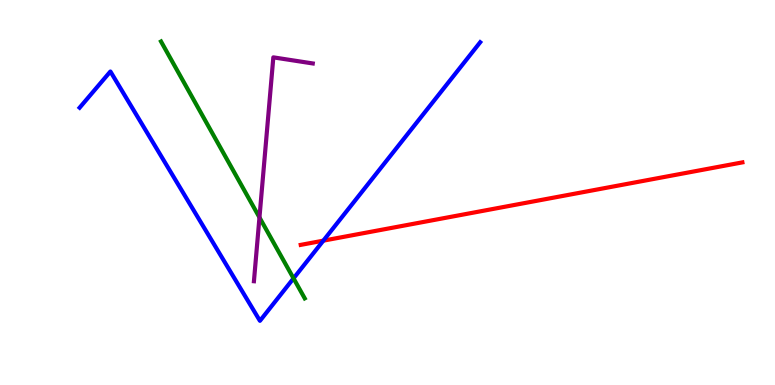[{'lines': ['blue', 'red'], 'intersections': [{'x': 4.17, 'y': 3.75}]}, {'lines': ['green', 'red'], 'intersections': []}, {'lines': ['purple', 'red'], 'intersections': []}, {'lines': ['blue', 'green'], 'intersections': [{'x': 3.79, 'y': 2.77}]}, {'lines': ['blue', 'purple'], 'intersections': []}, {'lines': ['green', 'purple'], 'intersections': [{'x': 3.35, 'y': 4.35}]}]